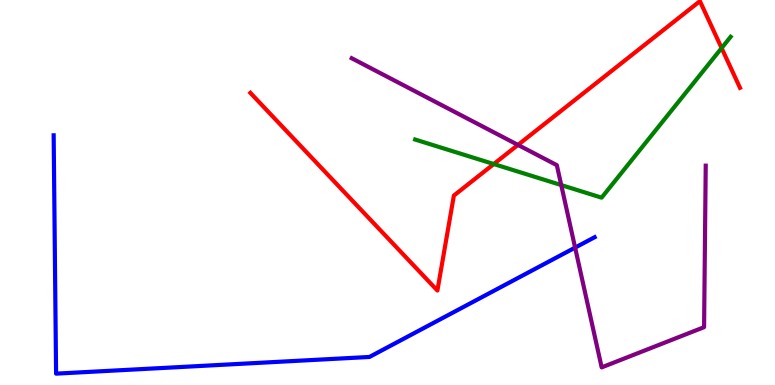[{'lines': ['blue', 'red'], 'intersections': []}, {'lines': ['green', 'red'], 'intersections': [{'x': 6.37, 'y': 5.74}, {'x': 9.31, 'y': 8.75}]}, {'lines': ['purple', 'red'], 'intersections': [{'x': 6.68, 'y': 6.24}]}, {'lines': ['blue', 'green'], 'intersections': []}, {'lines': ['blue', 'purple'], 'intersections': [{'x': 7.42, 'y': 3.57}]}, {'lines': ['green', 'purple'], 'intersections': [{'x': 7.24, 'y': 5.19}]}]